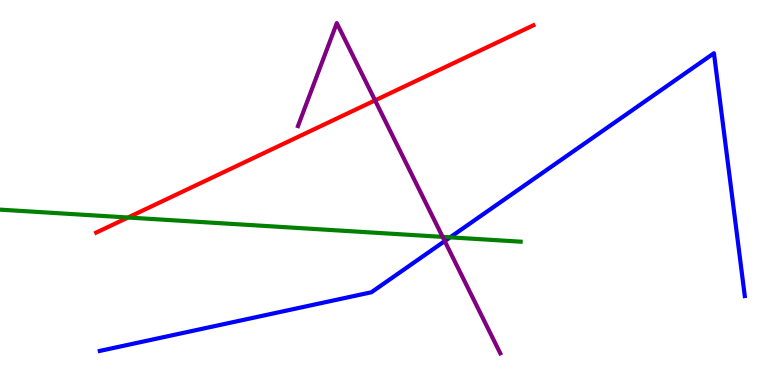[{'lines': ['blue', 'red'], 'intersections': []}, {'lines': ['green', 'red'], 'intersections': [{'x': 1.65, 'y': 4.35}]}, {'lines': ['purple', 'red'], 'intersections': [{'x': 4.84, 'y': 7.39}]}, {'lines': ['blue', 'green'], 'intersections': [{'x': 5.81, 'y': 3.84}]}, {'lines': ['blue', 'purple'], 'intersections': [{'x': 5.74, 'y': 3.74}]}, {'lines': ['green', 'purple'], 'intersections': [{'x': 5.71, 'y': 3.85}]}]